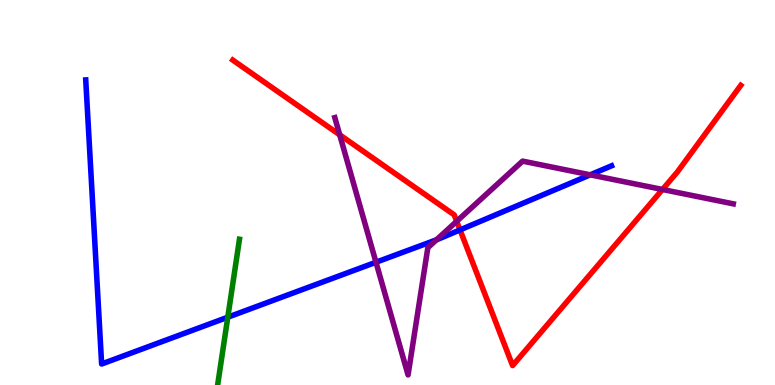[{'lines': ['blue', 'red'], 'intersections': [{'x': 5.94, 'y': 4.03}]}, {'lines': ['green', 'red'], 'intersections': []}, {'lines': ['purple', 'red'], 'intersections': [{'x': 4.38, 'y': 6.5}, {'x': 5.89, 'y': 4.25}, {'x': 8.55, 'y': 5.08}]}, {'lines': ['blue', 'green'], 'intersections': [{'x': 2.94, 'y': 1.76}]}, {'lines': ['blue', 'purple'], 'intersections': [{'x': 4.85, 'y': 3.19}, {'x': 5.63, 'y': 3.77}, {'x': 7.62, 'y': 5.46}]}, {'lines': ['green', 'purple'], 'intersections': []}]